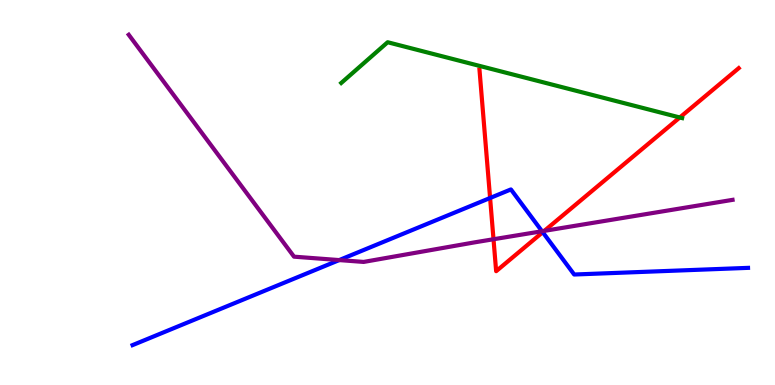[{'lines': ['blue', 'red'], 'intersections': [{'x': 6.32, 'y': 4.86}, {'x': 7.0, 'y': 3.97}]}, {'lines': ['green', 'red'], 'intersections': [{'x': 8.77, 'y': 6.95}]}, {'lines': ['purple', 'red'], 'intersections': [{'x': 6.37, 'y': 3.79}, {'x': 7.02, 'y': 4.0}]}, {'lines': ['blue', 'green'], 'intersections': []}, {'lines': ['blue', 'purple'], 'intersections': [{'x': 4.38, 'y': 3.24}, {'x': 6.99, 'y': 3.99}]}, {'lines': ['green', 'purple'], 'intersections': []}]